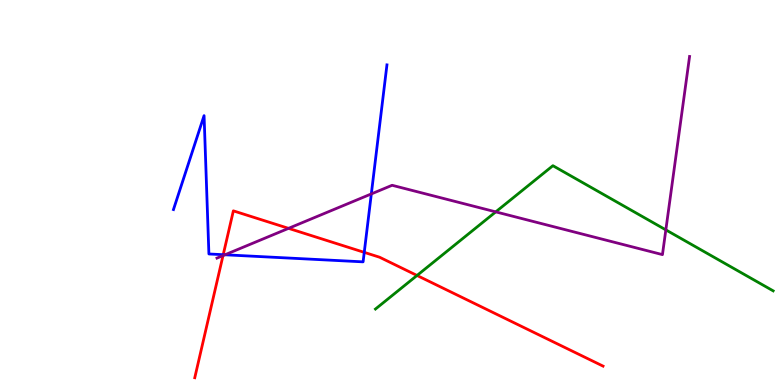[{'lines': ['blue', 'red'], 'intersections': [{'x': 2.88, 'y': 3.38}, {'x': 4.7, 'y': 3.45}]}, {'lines': ['green', 'red'], 'intersections': [{'x': 5.38, 'y': 2.85}]}, {'lines': ['purple', 'red'], 'intersections': [{'x': 2.88, 'y': 3.36}, {'x': 3.72, 'y': 4.07}]}, {'lines': ['blue', 'green'], 'intersections': []}, {'lines': ['blue', 'purple'], 'intersections': [{'x': 2.9, 'y': 3.38}, {'x': 4.79, 'y': 4.96}]}, {'lines': ['green', 'purple'], 'intersections': [{'x': 6.4, 'y': 4.5}, {'x': 8.59, 'y': 4.03}]}]